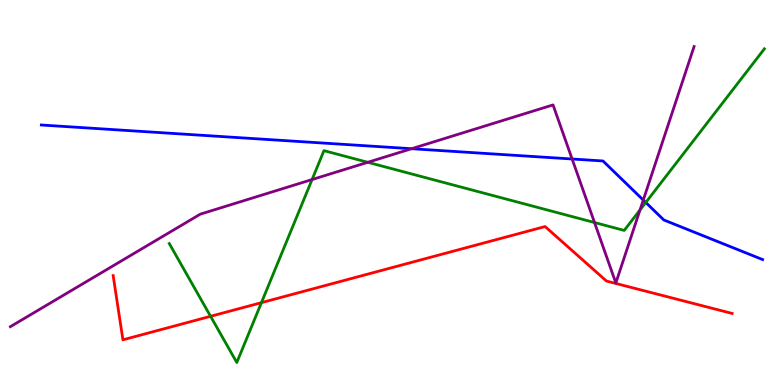[{'lines': ['blue', 'red'], 'intersections': []}, {'lines': ['green', 'red'], 'intersections': [{'x': 2.72, 'y': 1.78}, {'x': 3.37, 'y': 2.14}]}, {'lines': ['purple', 'red'], 'intersections': []}, {'lines': ['blue', 'green'], 'intersections': [{'x': 8.33, 'y': 4.74}]}, {'lines': ['blue', 'purple'], 'intersections': [{'x': 5.31, 'y': 6.14}, {'x': 7.38, 'y': 5.87}, {'x': 8.3, 'y': 4.8}]}, {'lines': ['green', 'purple'], 'intersections': [{'x': 4.03, 'y': 5.34}, {'x': 4.75, 'y': 5.78}, {'x': 7.67, 'y': 4.22}, {'x': 8.26, 'y': 4.55}]}]